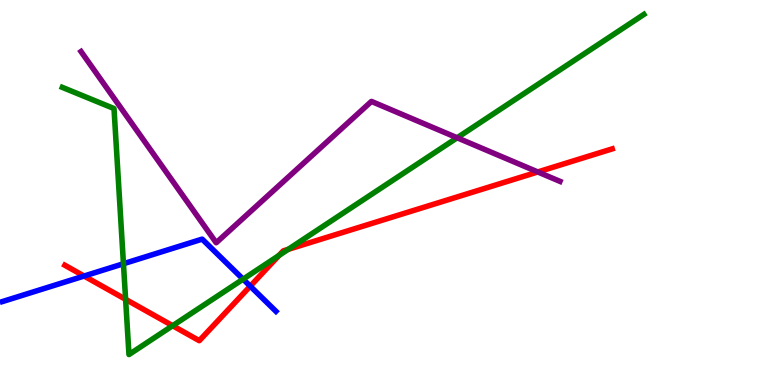[{'lines': ['blue', 'red'], 'intersections': [{'x': 1.09, 'y': 2.83}, {'x': 3.23, 'y': 2.57}]}, {'lines': ['green', 'red'], 'intersections': [{'x': 1.62, 'y': 2.23}, {'x': 2.23, 'y': 1.54}, {'x': 3.6, 'y': 3.36}, {'x': 3.72, 'y': 3.52}]}, {'lines': ['purple', 'red'], 'intersections': [{'x': 6.94, 'y': 5.53}]}, {'lines': ['blue', 'green'], 'intersections': [{'x': 1.59, 'y': 3.15}, {'x': 3.14, 'y': 2.75}]}, {'lines': ['blue', 'purple'], 'intersections': []}, {'lines': ['green', 'purple'], 'intersections': [{'x': 5.9, 'y': 6.42}]}]